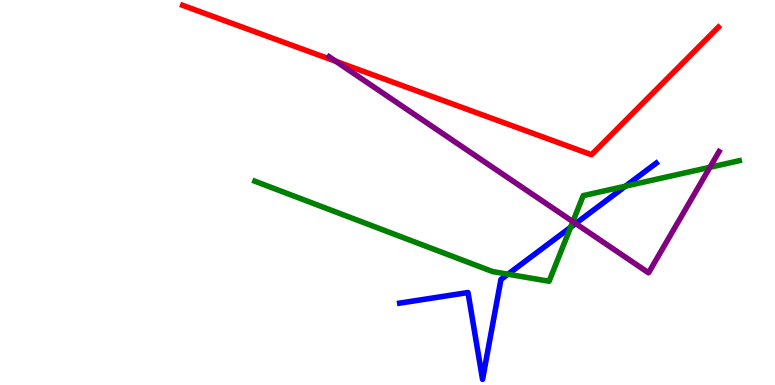[{'lines': ['blue', 'red'], 'intersections': []}, {'lines': ['green', 'red'], 'intersections': []}, {'lines': ['purple', 'red'], 'intersections': [{'x': 4.33, 'y': 8.41}]}, {'lines': ['blue', 'green'], 'intersections': [{'x': 6.55, 'y': 2.88}, {'x': 7.36, 'y': 4.1}, {'x': 8.07, 'y': 5.16}]}, {'lines': ['blue', 'purple'], 'intersections': [{'x': 7.43, 'y': 4.19}]}, {'lines': ['green', 'purple'], 'intersections': [{'x': 7.39, 'y': 4.24}, {'x': 9.16, 'y': 5.66}]}]